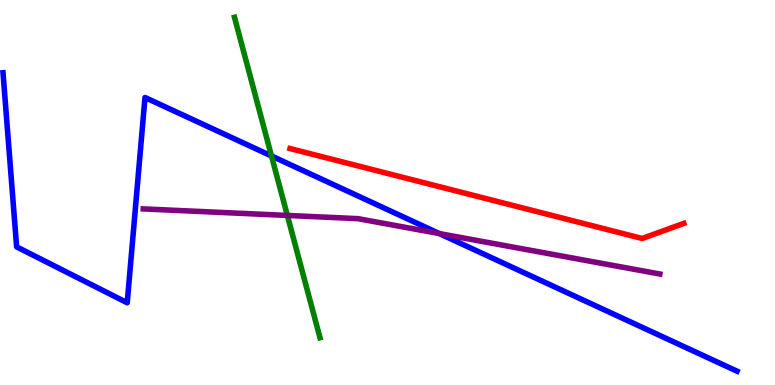[{'lines': ['blue', 'red'], 'intersections': []}, {'lines': ['green', 'red'], 'intersections': []}, {'lines': ['purple', 'red'], 'intersections': []}, {'lines': ['blue', 'green'], 'intersections': [{'x': 3.5, 'y': 5.95}]}, {'lines': ['blue', 'purple'], 'intersections': [{'x': 5.67, 'y': 3.93}]}, {'lines': ['green', 'purple'], 'intersections': [{'x': 3.71, 'y': 4.4}]}]